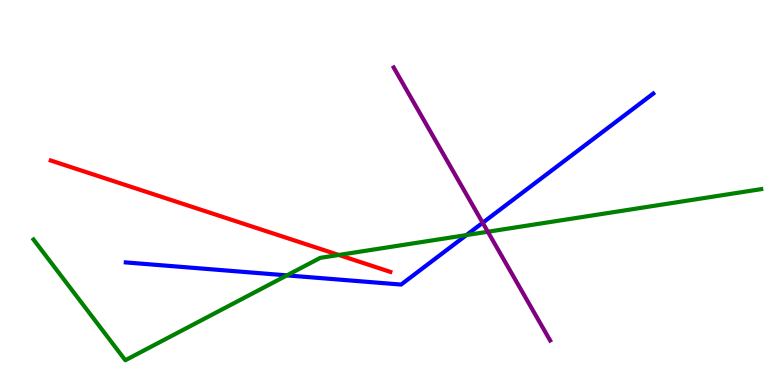[{'lines': ['blue', 'red'], 'intersections': []}, {'lines': ['green', 'red'], 'intersections': [{'x': 4.37, 'y': 3.38}]}, {'lines': ['purple', 'red'], 'intersections': []}, {'lines': ['blue', 'green'], 'intersections': [{'x': 3.7, 'y': 2.85}, {'x': 6.02, 'y': 3.89}]}, {'lines': ['blue', 'purple'], 'intersections': [{'x': 6.23, 'y': 4.21}]}, {'lines': ['green', 'purple'], 'intersections': [{'x': 6.29, 'y': 3.98}]}]